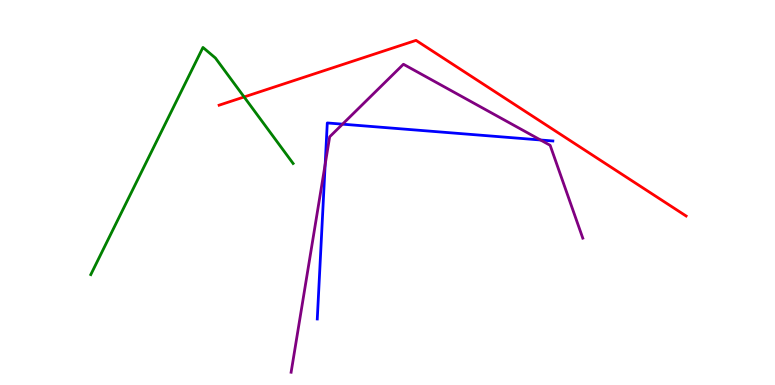[{'lines': ['blue', 'red'], 'intersections': []}, {'lines': ['green', 'red'], 'intersections': [{'x': 3.15, 'y': 7.48}]}, {'lines': ['purple', 'red'], 'intersections': []}, {'lines': ['blue', 'green'], 'intersections': []}, {'lines': ['blue', 'purple'], 'intersections': [{'x': 4.2, 'y': 5.73}, {'x': 4.42, 'y': 6.77}, {'x': 6.97, 'y': 6.36}]}, {'lines': ['green', 'purple'], 'intersections': []}]